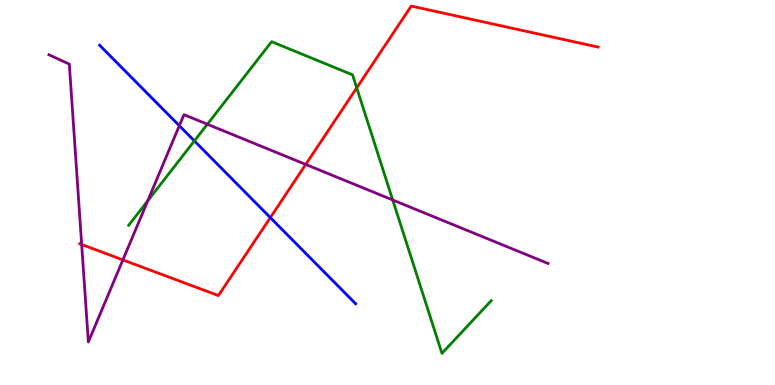[{'lines': ['blue', 'red'], 'intersections': [{'x': 3.49, 'y': 4.35}]}, {'lines': ['green', 'red'], 'intersections': [{'x': 4.6, 'y': 7.72}]}, {'lines': ['purple', 'red'], 'intersections': [{'x': 1.05, 'y': 3.65}, {'x': 1.59, 'y': 3.25}, {'x': 3.94, 'y': 5.73}]}, {'lines': ['blue', 'green'], 'intersections': [{'x': 2.51, 'y': 6.34}]}, {'lines': ['blue', 'purple'], 'intersections': [{'x': 2.31, 'y': 6.73}]}, {'lines': ['green', 'purple'], 'intersections': [{'x': 1.91, 'y': 4.78}, {'x': 2.68, 'y': 6.77}, {'x': 5.07, 'y': 4.81}]}]